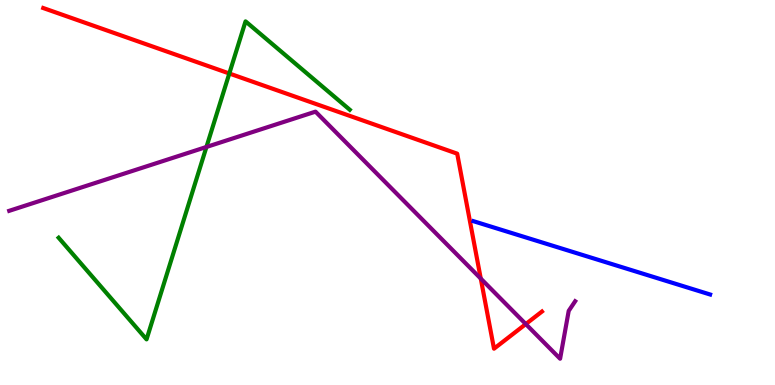[{'lines': ['blue', 'red'], 'intersections': []}, {'lines': ['green', 'red'], 'intersections': [{'x': 2.96, 'y': 8.09}]}, {'lines': ['purple', 'red'], 'intersections': [{'x': 6.2, 'y': 2.76}, {'x': 6.78, 'y': 1.58}]}, {'lines': ['blue', 'green'], 'intersections': []}, {'lines': ['blue', 'purple'], 'intersections': []}, {'lines': ['green', 'purple'], 'intersections': [{'x': 2.66, 'y': 6.18}]}]